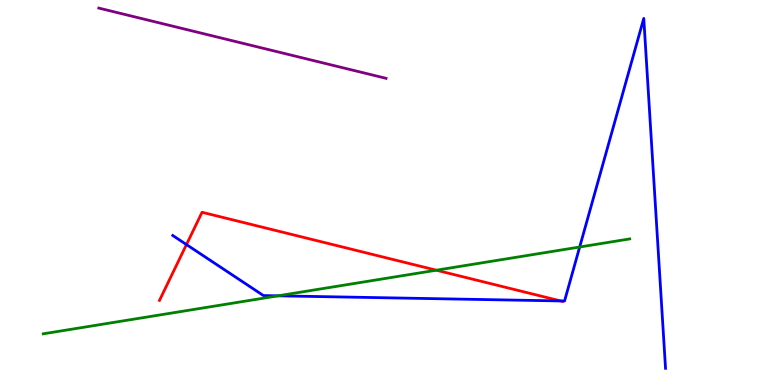[{'lines': ['blue', 'red'], 'intersections': [{'x': 2.41, 'y': 3.65}, {'x': 7.23, 'y': 2.18}]}, {'lines': ['green', 'red'], 'intersections': [{'x': 5.63, 'y': 2.98}]}, {'lines': ['purple', 'red'], 'intersections': []}, {'lines': ['blue', 'green'], 'intersections': [{'x': 3.59, 'y': 2.32}, {'x': 7.48, 'y': 3.58}]}, {'lines': ['blue', 'purple'], 'intersections': []}, {'lines': ['green', 'purple'], 'intersections': []}]